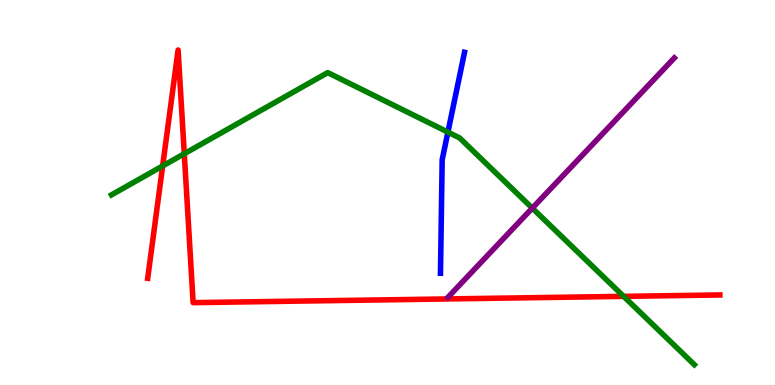[{'lines': ['blue', 'red'], 'intersections': []}, {'lines': ['green', 'red'], 'intersections': [{'x': 2.1, 'y': 5.69}, {'x': 2.38, 'y': 6.01}, {'x': 8.05, 'y': 2.3}]}, {'lines': ['purple', 'red'], 'intersections': []}, {'lines': ['blue', 'green'], 'intersections': [{'x': 5.78, 'y': 6.57}]}, {'lines': ['blue', 'purple'], 'intersections': []}, {'lines': ['green', 'purple'], 'intersections': [{'x': 6.87, 'y': 4.59}]}]